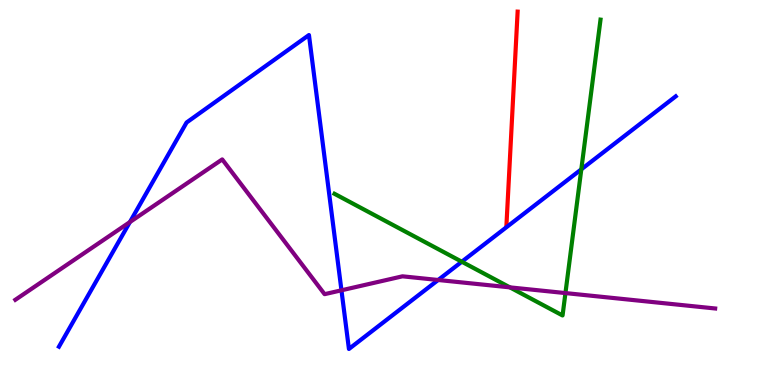[{'lines': ['blue', 'red'], 'intersections': []}, {'lines': ['green', 'red'], 'intersections': []}, {'lines': ['purple', 'red'], 'intersections': []}, {'lines': ['blue', 'green'], 'intersections': [{'x': 5.96, 'y': 3.2}, {'x': 7.5, 'y': 5.6}]}, {'lines': ['blue', 'purple'], 'intersections': [{'x': 1.68, 'y': 4.23}, {'x': 4.41, 'y': 2.46}, {'x': 5.65, 'y': 2.73}]}, {'lines': ['green', 'purple'], 'intersections': [{'x': 6.58, 'y': 2.54}, {'x': 7.3, 'y': 2.39}]}]